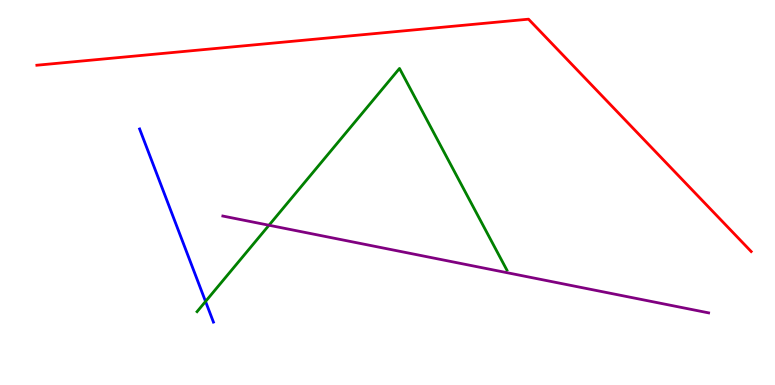[{'lines': ['blue', 'red'], 'intersections': []}, {'lines': ['green', 'red'], 'intersections': []}, {'lines': ['purple', 'red'], 'intersections': []}, {'lines': ['blue', 'green'], 'intersections': [{'x': 2.65, 'y': 2.17}]}, {'lines': ['blue', 'purple'], 'intersections': []}, {'lines': ['green', 'purple'], 'intersections': [{'x': 3.47, 'y': 4.15}]}]